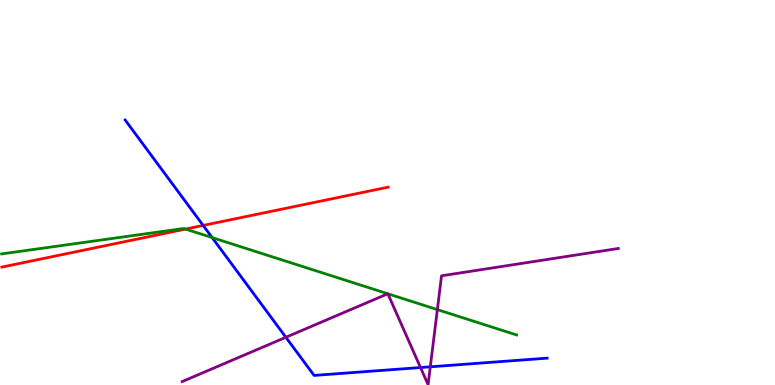[{'lines': ['blue', 'red'], 'intersections': [{'x': 2.62, 'y': 4.14}]}, {'lines': ['green', 'red'], 'intersections': [{'x': 2.39, 'y': 4.05}]}, {'lines': ['purple', 'red'], 'intersections': []}, {'lines': ['blue', 'green'], 'intersections': [{'x': 2.74, 'y': 3.83}]}, {'lines': ['blue', 'purple'], 'intersections': [{'x': 3.69, 'y': 1.24}, {'x': 5.43, 'y': 0.454}, {'x': 5.55, 'y': 0.472}]}, {'lines': ['green', 'purple'], 'intersections': [{'x': 5.0, 'y': 2.37}, {'x': 5.0, 'y': 2.37}, {'x': 5.64, 'y': 1.96}]}]